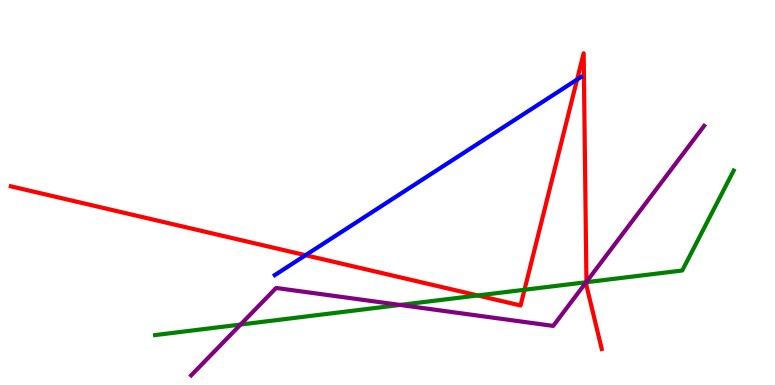[{'lines': ['blue', 'red'], 'intersections': [{'x': 3.94, 'y': 3.37}, {'x': 7.45, 'y': 7.93}]}, {'lines': ['green', 'red'], 'intersections': [{'x': 6.16, 'y': 2.33}, {'x': 6.77, 'y': 2.47}, {'x': 7.57, 'y': 2.67}]}, {'lines': ['purple', 'red'], 'intersections': [{'x': 7.57, 'y': 2.68}]}, {'lines': ['blue', 'green'], 'intersections': []}, {'lines': ['blue', 'purple'], 'intersections': []}, {'lines': ['green', 'purple'], 'intersections': [{'x': 3.1, 'y': 1.57}, {'x': 5.16, 'y': 2.08}, {'x': 7.56, 'y': 2.67}]}]